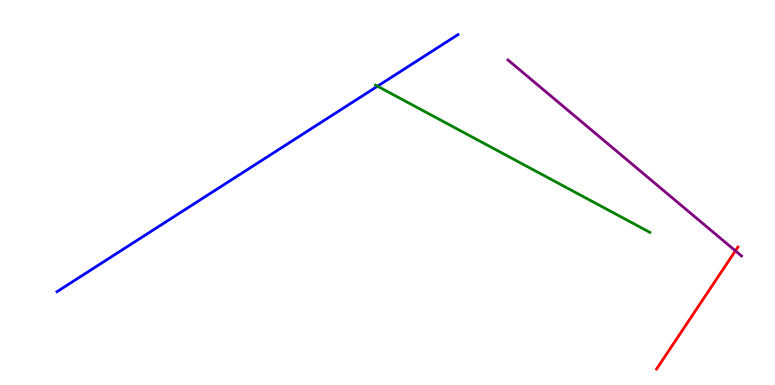[{'lines': ['blue', 'red'], 'intersections': []}, {'lines': ['green', 'red'], 'intersections': []}, {'lines': ['purple', 'red'], 'intersections': [{'x': 9.49, 'y': 3.49}]}, {'lines': ['blue', 'green'], 'intersections': [{'x': 4.87, 'y': 7.76}]}, {'lines': ['blue', 'purple'], 'intersections': []}, {'lines': ['green', 'purple'], 'intersections': []}]